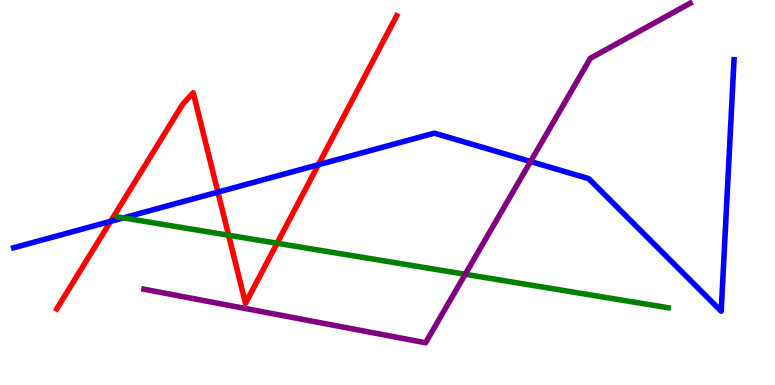[{'lines': ['blue', 'red'], 'intersections': [{'x': 1.43, 'y': 4.25}, {'x': 2.81, 'y': 5.01}, {'x': 4.11, 'y': 5.72}]}, {'lines': ['green', 'red'], 'intersections': [{'x': 2.95, 'y': 3.89}, {'x': 3.58, 'y': 3.68}]}, {'lines': ['purple', 'red'], 'intersections': []}, {'lines': ['blue', 'green'], 'intersections': [{'x': 1.59, 'y': 4.34}]}, {'lines': ['blue', 'purple'], 'intersections': [{'x': 6.85, 'y': 5.81}]}, {'lines': ['green', 'purple'], 'intersections': [{'x': 6.0, 'y': 2.88}]}]